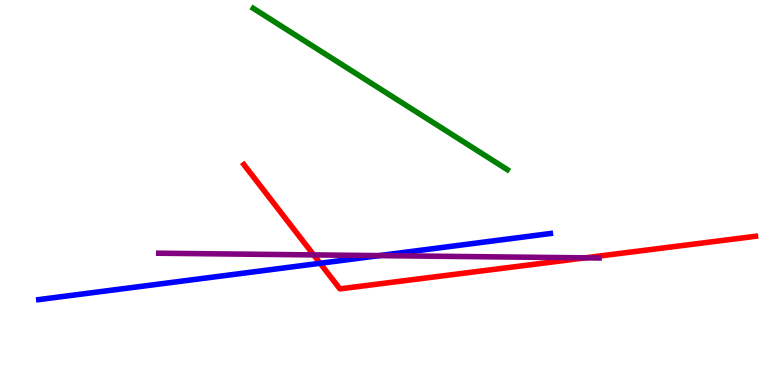[{'lines': ['blue', 'red'], 'intersections': [{'x': 4.13, 'y': 3.16}]}, {'lines': ['green', 'red'], 'intersections': []}, {'lines': ['purple', 'red'], 'intersections': [{'x': 4.05, 'y': 3.38}, {'x': 7.55, 'y': 3.3}]}, {'lines': ['blue', 'green'], 'intersections': []}, {'lines': ['blue', 'purple'], 'intersections': [{'x': 4.89, 'y': 3.36}]}, {'lines': ['green', 'purple'], 'intersections': []}]